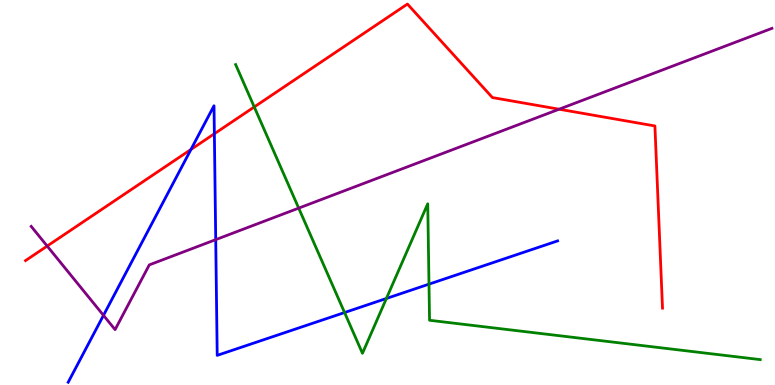[{'lines': ['blue', 'red'], 'intersections': [{'x': 2.46, 'y': 6.12}, {'x': 2.77, 'y': 6.53}]}, {'lines': ['green', 'red'], 'intersections': [{'x': 3.28, 'y': 7.22}]}, {'lines': ['purple', 'red'], 'intersections': [{'x': 0.609, 'y': 3.61}, {'x': 7.21, 'y': 7.16}]}, {'lines': ['blue', 'green'], 'intersections': [{'x': 4.45, 'y': 1.88}, {'x': 4.99, 'y': 2.25}, {'x': 5.54, 'y': 2.62}]}, {'lines': ['blue', 'purple'], 'intersections': [{'x': 1.34, 'y': 1.81}, {'x': 2.78, 'y': 3.78}]}, {'lines': ['green', 'purple'], 'intersections': [{'x': 3.85, 'y': 4.59}]}]